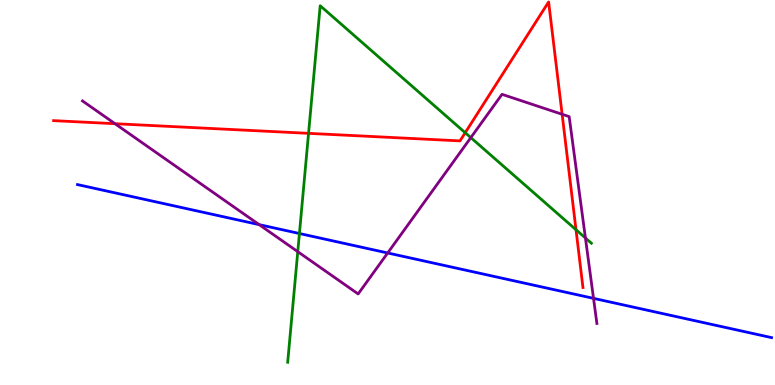[{'lines': ['blue', 'red'], 'intersections': []}, {'lines': ['green', 'red'], 'intersections': [{'x': 3.98, 'y': 6.54}, {'x': 6.0, 'y': 6.55}, {'x': 7.43, 'y': 4.03}]}, {'lines': ['purple', 'red'], 'intersections': [{'x': 1.48, 'y': 6.79}, {'x': 7.25, 'y': 7.03}]}, {'lines': ['blue', 'green'], 'intersections': [{'x': 3.86, 'y': 3.93}]}, {'lines': ['blue', 'purple'], 'intersections': [{'x': 3.34, 'y': 4.17}, {'x': 5.0, 'y': 3.43}, {'x': 7.66, 'y': 2.25}]}, {'lines': ['green', 'purple'], 'intersections': [{'x': 3.84, 'y': 3.46}, {'x': 6.08, 'y': 6.43}, {'x': 7.55, 'y': 3.82}]}]